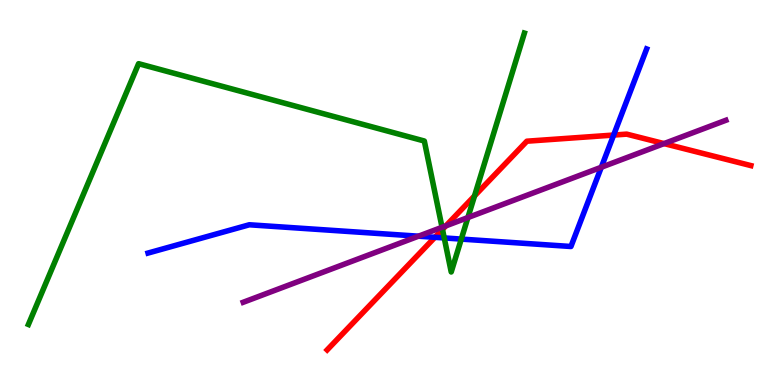[{'lines': ['blue', 'red'], 'intersections': [{'x': 5.61, 'y': 3.84}, {'x': 7.92, 'y': 6.49}]}, {'lines': ['green', 'red'], 'intersections': [{'x': 5.71, 'y': 4.04}, {'x': 6.12, 'y': 4.91}]}, {'lines': ['purple', 'red'], 'intersections': [{'x': 5.75, 'y': 4.13}, {'x': 8.57, 'y': 6.27}]}, {'lines': ['blue', 'green'], 'intersections': [{'x': 5.73, 'y': 3.82}, {'x': 5.95, 'y': 3.79}]}, {'lines': ['blue', 'purple'], 'intersections': [{'x': 5.4, 'y': 3.87}, {'x': 7.76, 'y': 5.66}]}, {'lines': ['green', 'purple'], 'intersections': [{'x': 5.7, 'y': 4.1}, {'x': 6.04, 'y': 4.35}]}]